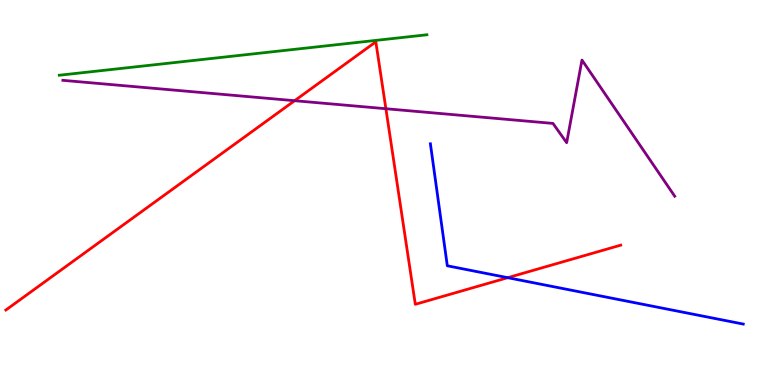[{'lines': ['blue', 'red'], 'intersections': [{'x': 6.55, 'y': 2.79}]}, {'lines': ['green', 'red'], 'intersections': []}, {'lines': ['purple', 'red'], 'intersections': [{'x': 3.8, 'y': 7.38}, {'x': 4.98, 'y': 7.18}]}, {'lines': ['blue', 'green'], 'intersections': []}, {'lines': ['blue', 'purple'], 'intersections': []}, {'lines': ['green', 'purple'], 'intersections': []}]